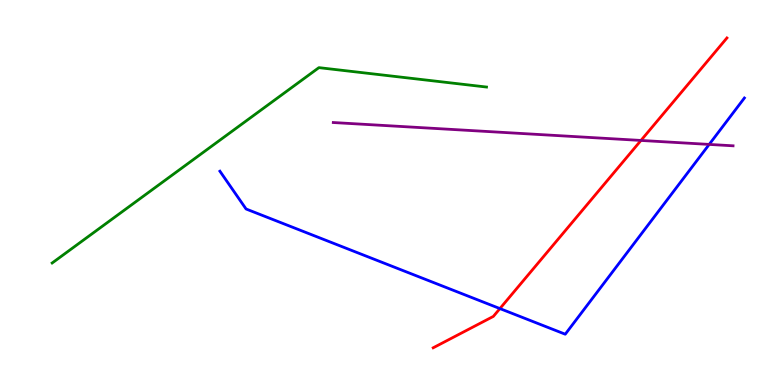[{'lines': ['blue', 'red'], 'intersections': [{'x': 6.45, 'y': 1.98}]}, {'lines': ['green', 'red'], 'intersections': []}, {'lines': ['purple', 'red'], 'intersections': [{'x': 8.27, 'y': 6.35}]}, {'lines': ['blue', 'green'], 'intersections': []}, {'lines': ['blue', 'purple'], 'intersections': [{'x': 9.15, 'y': 6.25}]}, {'lines': ['green', 'purple'], 'intersections': []}]